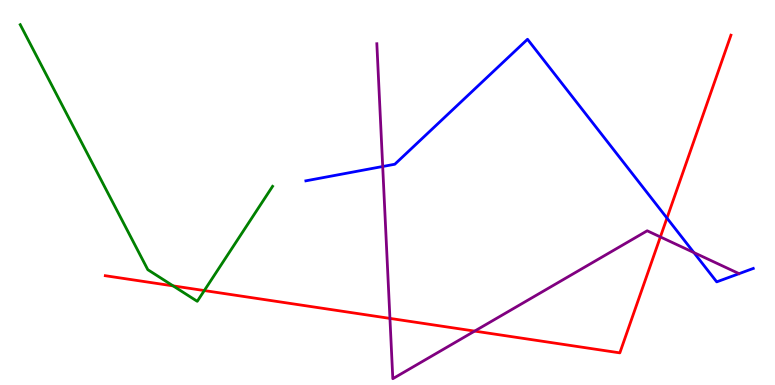[{'lines': ['blue', 'red'], 'intersections': [{'x': 8.61, 'y': 4.34}]}, {'lines': ['green', 'red'], 'intersections': [{'x': 2.23, 'y': 2.57}, {'x': 2.64, 'y': 2.45}]}, {'lines': ['purple', 'red'], 'intersections': [{'x': 5.03, 'y': 1.73}, {'x': 6.12, 'y': 1.4}, {'x': 8.52, 'y': 3.85}]}, {'lines': ['blue', 'green'], 'intersections': []}, {'lines': ['blue', 'purple'], 'intersections': [{'x': 4.94, 'y': 5.68}, {'x': 8.95, 'y': 3.44}]}, {'lines': ['green', 'purple'], 'intersections': []}]